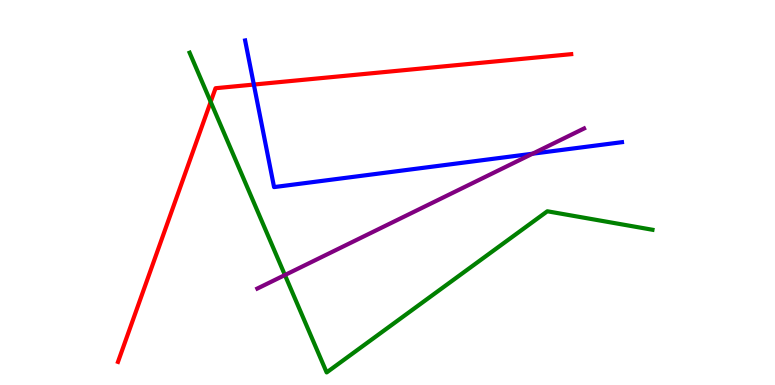[{'lines': ['blue', 'red'], 'intersections': [{'x': 3.28, 'y': 7.8}]}, {'lines': ['green', 'red'], 'intersections': [{'x': 2.72, 'y': 7.35}]}, {'lines': ['purple', 'red'], 'intersections': []}, {'lines': ['blue', 'green'], 'intersections': []}, {'lines': ['blue', 'purple'], 'intersections': [{'x': 6.87, 'y': 6.01}]}, {'lines': ['green', 'purple'], 'intersections': [{'x': 3.68, 'y': 2.86}]}]